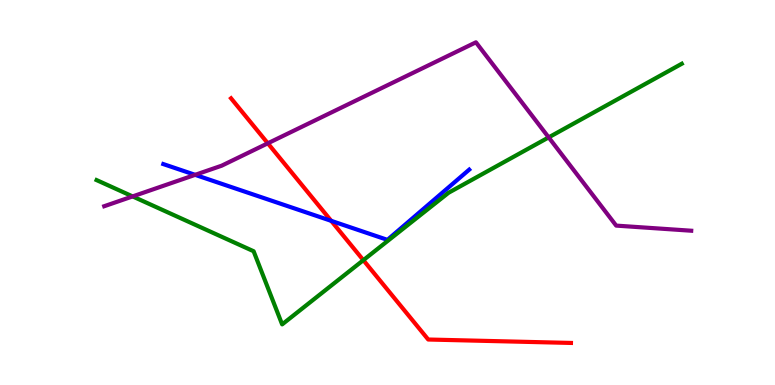[{'lines': ['blue', 'red'], 'intersections': [{'x': 4.27, 'y': 4.26}]}, {'lines': ['green', 'red'], 'intersections': [{'x': 4.69, 'y': 3.24}]}, {'lines': ['purple', 'red'], 'intersections': [{'x': 3.46, 'y': 6.28}]}, {'lines': ['blue', 'green'], 'intersections': []}, {'lines': ['blue', 'purple'], 'intersections': [{'x': 2.52, 'y': 5.46}]}, {'lines': ['green', 'purple'], 'intersections': [{'x': 1.71, 'y': 4.9}, {'x': 7.08, 'y': 6.43}]}]